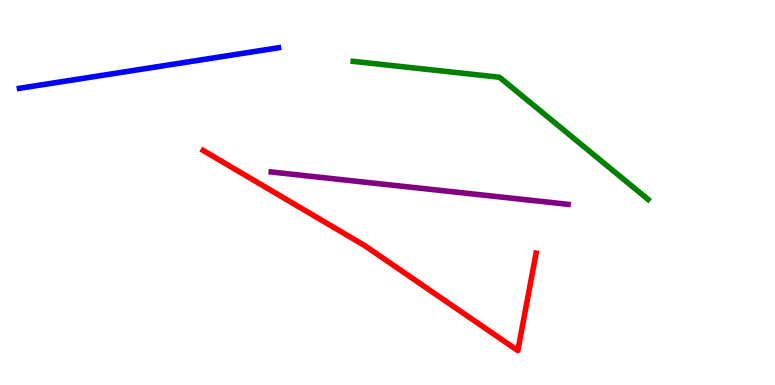[{'lines': ['blue', 'red'], 'intersections': []}, {'lines': ['green', 'red'], 'intersections': []}, {'lines': ['purple', 'red'], 'intersections': []}, {'lines': ['blue', 'green'], 'intersections': []}, {'lines': ['blue', 'purple'], 'intersections': []}, {'lines': ['green', 'purple'], 'intersections': []}]